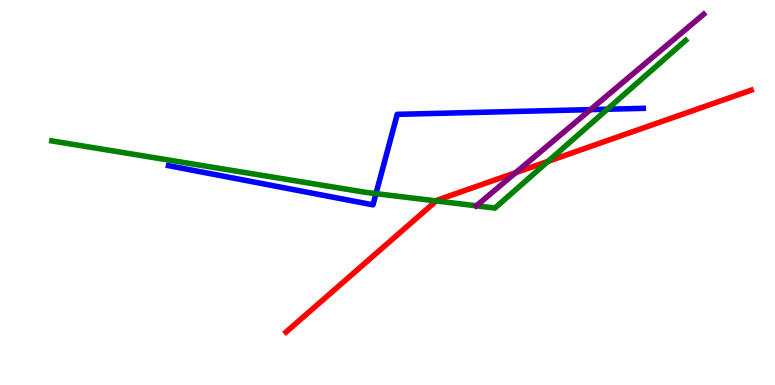[{'lines': ['blue', 'red'], 'intersections': []}, {'lines': ['green', 'red'], 'intersections': [{'x': 5.63, 'y': 4.78}, {'x': 7.07, 'y': 5.81}]}, {'lines': ['purple', 'red'], 'intersections': [{'x': 6.65, 'y': 5.51}]}, {'lines': ['blue', 'green'], 'intersections': [{'x': 4.85, 'y': 4.97}, {'x': 7.84, 'y': 7.16}]}, {'lines': ['blue', 'purple'], 'intersections': [{'x': 7.62, 'y': 7.15}]}, {'lines': ['green', 'purple'], 'intersections': [{'x': 6.15, 'y': 4.65}]}]